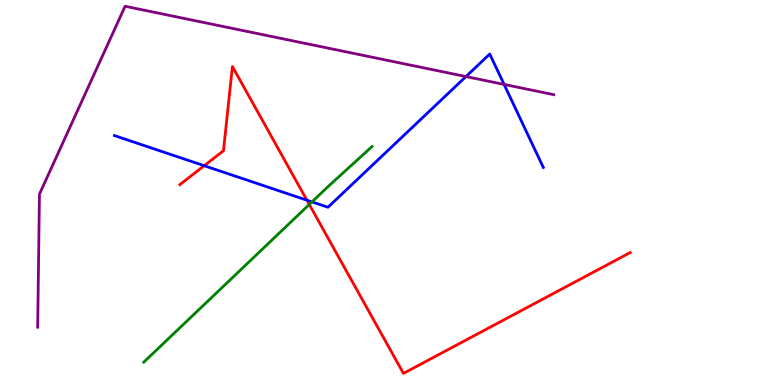[{'lines': ['blue', 'red'], 'intersections': [{'x': 2.63, 'y': 5.7}, {'x': 3.96, 'y': 4.8}]}, {'lines': ['green', 'red'], 'intersections': [{'x': 3.99, 'y': 4.69}]}, {'lines': ['purple', 'red'], 'intersections': []}, {'lines': ['blue', 'green'], 'intersections': [{'x': 4.03, 'y': 4.76}]}, {'lines': ['blue', 'purple'], 'intersections': [{'x': 6.01, 'y': 8.01}, {'x': 6.5, 'y': 7.81}]}, {'lines': ['green', 'purple'], 'intersections': []}]